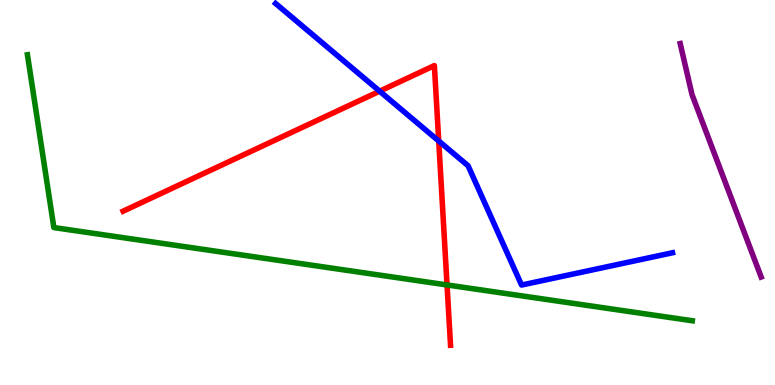[{'lines': ['blue', 'red'], 'intersections': [{'x': 4.9, 'y': 7.63}, {'x': 5.66, 'y': 6.34}]}, {'lines': ['green', 'red'], 'intersections': [{'x': 5.77, 'y': 2.6}]}, {'lines': ['purple', 'red'], 'intersections': []}, {'lines': ['blue', 'green'], 'intersections': []}, {'lines': ['blue', 'purple'], 'intersections': []}, {'lines': ['green', 'purple'], 'intersections': []}]